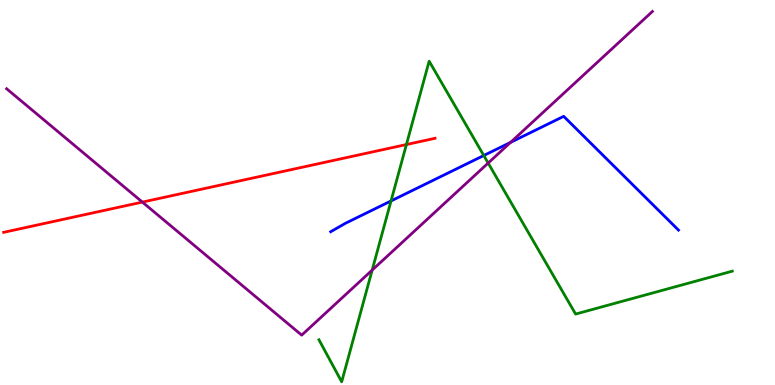[{'lines': ['blue', 'red'], 'intersections': []}, {'lines': ['green', 'red'], 'intersections': [{'x': 5.24, 'y': 6.25}]}, {'lines': ['purple', 'red'], 'intersections': [{'x': 1.84, 'y': 4.75}]}, {'lines': ['blue', 'green'], 'intersections': [{'x': 5.05, 'y': 4.78}, {'x': 6.24, 'y': 5.96}]}, {'lines': ['blue', 'purple'], 'intersections': [{'x': 6.59, 'y': 6.3}]}, {'lines': ['green', 'purple'], 'intersections': [{'x': 4.8, 'y': 2.98}, {'x': 6.3, 'y': 5.76}]}]